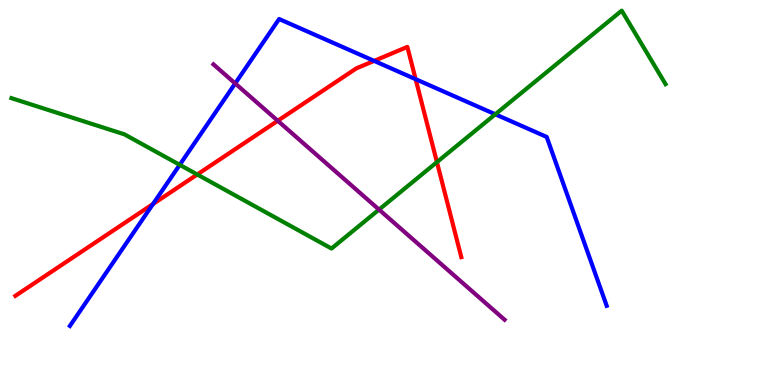[{'lines': ['blue', 'red'], 'intersections': [{'x': 1.97, 'y': 4.7}, {'x': 4.83, 'y': 8.42}, {'x': 5.36, 'y': 7.94}]}, {'lines': ['green', 'red'], 'intersections': [{'x': 2.55, 'y': 5.47}, {'x': 5.64, 'y': 5.79}]}, {'lines': ['purple', 'red'], 'intersections': [{'x': 3.58, 'y': 6.86}]}, {'lines': ['blue', 'green'], 'intersections': [{'x': 2.32, 'y': 5.72}, {'x': 6.39, 'y': 7.03}]}, {'lines': ['blue', 'purple'], 'intersections': [{'x': 3.03, 'y': 7.83}]}, {'lines': ['green', 'purple'], 'intersections': [{'x': 4.89, 'y': 4.56}]}]